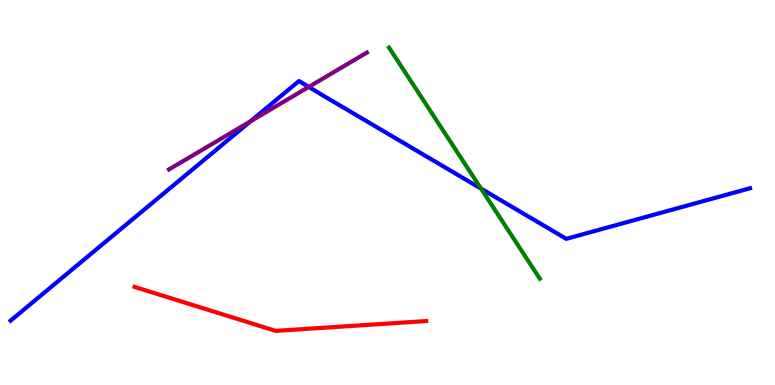[{'lines': ['blue', 'red'], 'intersections': []}, {'lines': ['green', 'red'], 'intersections': []}, {'lines': ['purple', 'red'], 'intersections': []}, {'lines': ['blue', 'green'], 'intersections': [{'x': 6.21, 'y': 5.1}]}, {'lines': ['blue', 'purple'], 'intersections': [{'x': 3.23, 'y': 6.85}, {'x': 3.98, 'y': 7.74}]}, {'lines': ['green', 'purple'], 'intersections': []}]